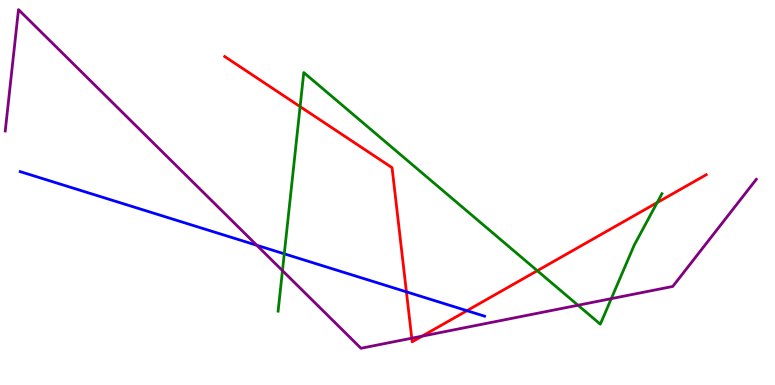[{'lines': ['blue', 'red'], 'intersections': [{'x': 5.24, 'y': 2.42}, {'x': 6.03, 'y': 1.93}]}, {'lines': ['green', 'red'], 'intersections': [{'x': 3.87, 'y': 7.23}, {'x': 6.93, 'y': 2.97}, {'x': 8.48, 'y': 4.74}]}, {'lines': ['purple', 'red'], 'intersections': [{'x': 5.31, 'y': 1.22}, {'x': 5.45, 'y': 1.27}]}, {'lines': ['blue', 'green'], 'intersections': [{'x': 3.67, 'y': 3.41}]}, {'lines': ['blue', 'purple'], 'intersections': [{'x': 3.31, 'y': 3.63}]}, {'lines': ['green', 'purple'], 'intersections': [{'x': 3.64, 'y': 2.97}, {'x': 7.46, 'y': 2.07}, {'x': 7.89, 'y': 2.24}]}]